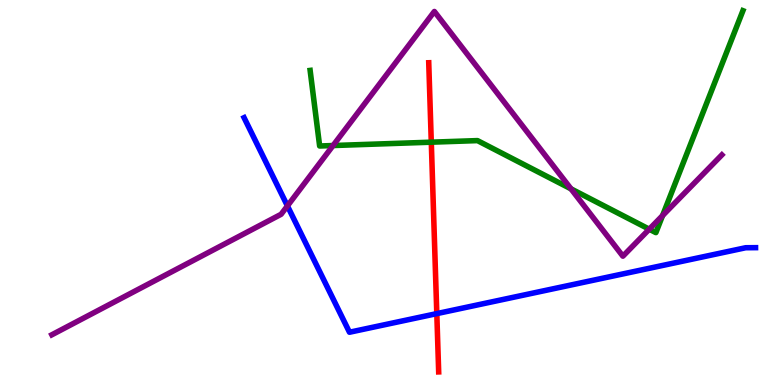[{'lines': ['blue', 'red'], 'intersections': [{'x': 5.64, 'y': 1.85}]}, {'lines': ['green', 'red'], 'intersections': [{'x': 5.57, 'y': 6.31}]}, {'lines': ['purple', 'red'], 'intersections': []}, {'lines': ['blue', 'green'], 'intersections': []}, {'lines': ['blue', 'purple'], 'intersections': [{'x': 3.71, 'y': 4.65}]}, {'lines': ['green', 'purple'], 'intersections': [{'x': 4.3, 'y': 6.22}, {'x': 7.37, 'y': 5.09}, {'x': 8.38, 'y': 4.05}, {'x': 8.55, 'y': 4.4}]}]